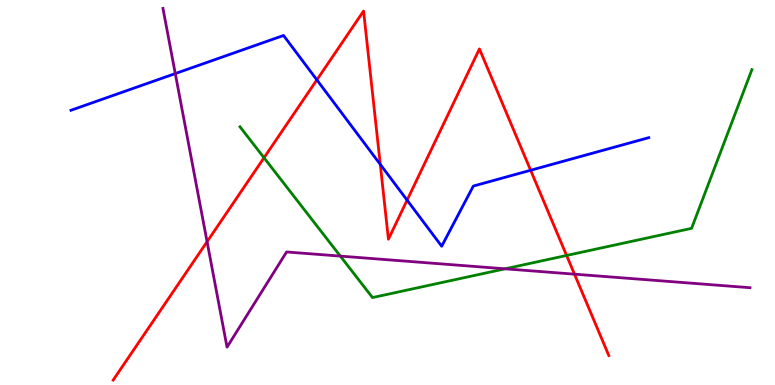[{'lines': ['blue', 'red'], 'intersections': [{'x': 4.09, 'y': 7.93}, {'x': 4.91, 'y': 5.73}, {'x': 5.25, 'y': 4.8}, {'x': 6.85, 'y': 5.58}]}, {'lines': ['green', 'red'], 'intersections': [{'x': 3.41, 'y': 5.9}, {'x': 7.31, 'y': 3.36}]}, {'lines': ['purple', 'red'], 'intersections': [{'x': 2.67, 'y': 3.72}, {'x': 7.41, 'y': 2.88}]}, {'lines': ['blue', 'green'], 'intersections': []}, {'lines': ['blue', 'purple'], 'intersections': [{'x': 2.26, 'y': 8.09}]}, {'lines': ['green', 'purple'], 'intersections': [{'x': 4.39, 'y': 3.35}, {'x': 6.52, 'y': 3.02}]}]